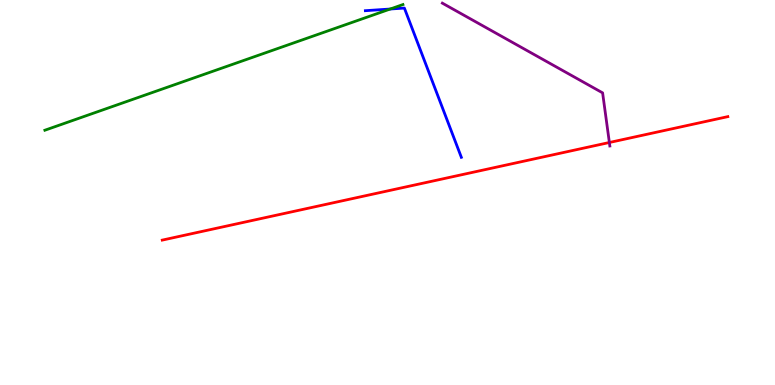[{'lines': ['blue', 'red'], 'intersections': []}, {'lines': ['green', 'red'], 'intersections': []}, {'lines': ['purple', 'red'], 'intersections': [{'x': 7.86, 'y': 6.3}]}, {'lines': ['blue', 'green'], 'intersections': [{'x': 5.04, 'y': 9.77}]}, {'lines': ['blue', 'purple'], 'intersections': []}, {'lines': ['green', 'purple'], 'intersections': []}]